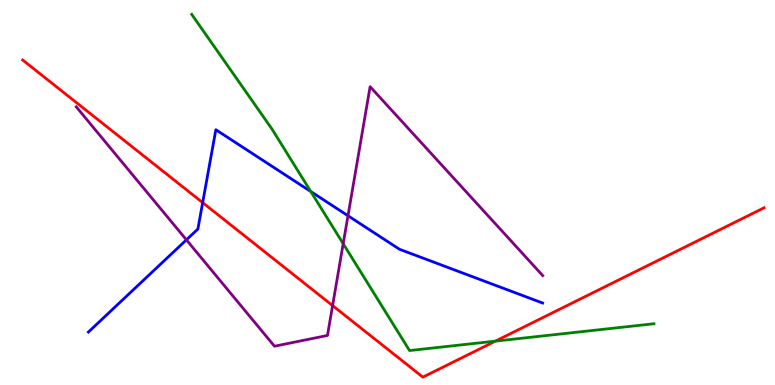[{'lines': ['blue', 'red'], 'intersections': [{'x': 2.62, 'y': 4.74}]}, {'lines': ['green', 'red'], 'intersections': [{'x': 6.39, 'y': 1.14}]}, {'lines': ['purple', 'red'], 'intersections': [{'x': 4.29, 'y': 2.06}]}, {'lines': ['blue', 'green'], 'intersections': [{'x': 4.01, 'y': 5.03}]}, {'lines': ['blue', 'purple'], 'intersections': [{'x': 2.41, 'y': 3.77}, {'x': 4.49, 'y': 4.4}]}, {'lines': ['green', 'purple'], 'intersections': [{'x': 4.43, 'y': 3.67}]}]